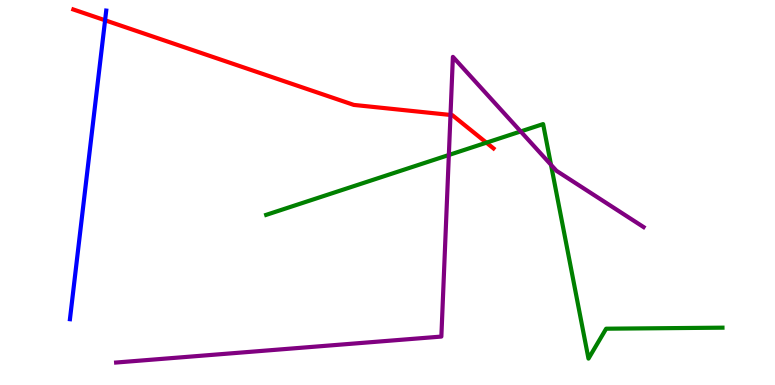[{'lines': ['blue', 'red'], 'intersections': [{'x': 1.36, 'y': 9.47}]}, {'lines': ['green', 'red'], 'intersections': [{'x': 6.28, 'y': 6.29}]}, {'lines': ['purple', 'red'], 'intersections': [{'x': 5.81, 'y': 7.01}]}, {'lines': ['blue', 'green'], 'intersections': []}, {'lines': ['blue', 'purple'], 'intersections': []}, {'lines': ['green', 'purple'], 'intersections': [{'x': 5.79, 'y': 5.97}, {'x': 6.72, 'y': 6.59}, {'x': 7.11, 'y': 5.72}]}]